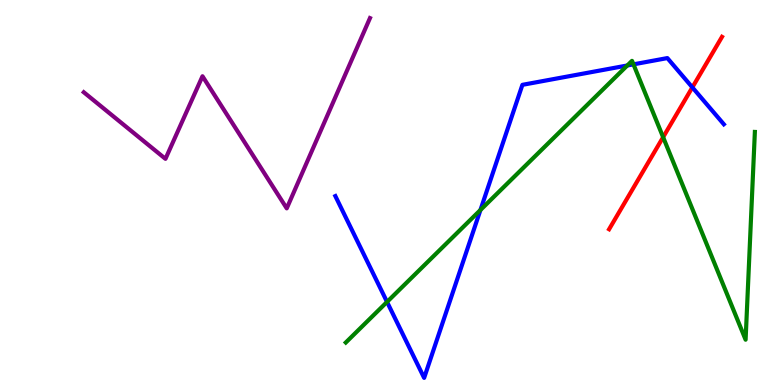[{'lines': ['blue', 'red'], 'intersections': [{'x': 8.93, 'y': 7.73}]}, {'lines': ['green', 'red'], 'intersections': [{'x': 8.56, 'y': 6.44}]}, {'lines': ['purple', 'red'], 'intersections': []}, {'lines': ['blue', 'green'], 'intersections': [{'x': 4.99, 'y': 2.16}, {'x': 6.2, 'y': 4.55}, {'x': 8.09, 'y': 8.3}, {'x': 8.17, 'y': 8.33}]}, {'lines': ['blue', 'purple'], 'intersections': []}, {'lines': ['green', 'purple'], 'intersections': []}]